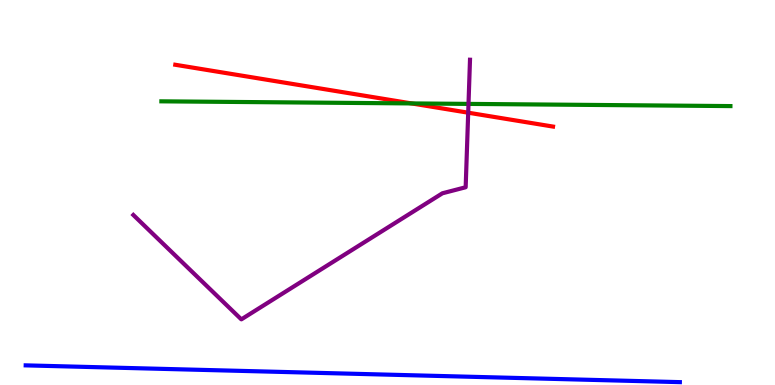[{'lines': ['blue', 'red'], 'intersections': []}, {'lines': ['green', 'red'], 'intersections': [{'x': 5.31, 'y': 7.31}]}, {'lines': ['purple', 'red'], 'intersections': [{'x': 6.04, 'y': 7.07}]}, {'lines': ['blue', 'green'], 'intersections': []}, {'lines': ['blue', 'purple'], 'intersections': []}, {'lines': ['green', 'purple'], 'intersections': [{'x': 6.05, 'y': 7.3}]}]